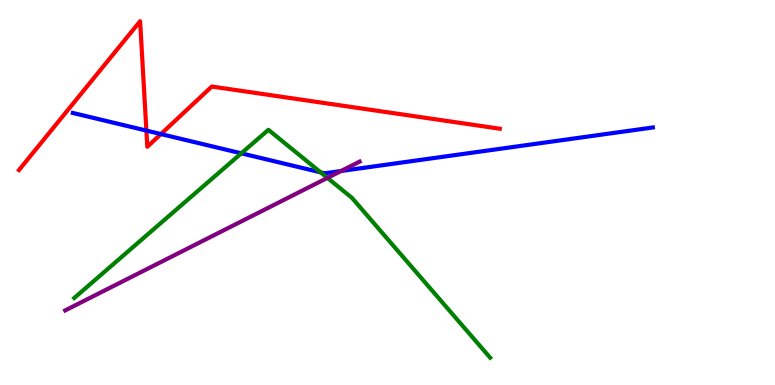[{'lines': ['blue', 'red'], 'intersections': [{'x': 1.89, 'y': 6.61}, {'x': 2.08, 'y': 6.52}]}, {'lines': ['green', 'red'], 'intersections': []}, {'lines': ['purple', 'red'], 'intersections': []}, {'lines': ['blue', 'green'], 'intersections': [{'x': 3.11, 'y': 6.02}, {'x': 4.14, 'y': 5.52}]}, {'lines': ['blue', 'purple'], 'intersections': [{'x': 4.4, 'y': 5.56}]}, {'lines': ['green', 'purple'], 'intersections': [{'x': 4.22, 'y': 5.38}]}]